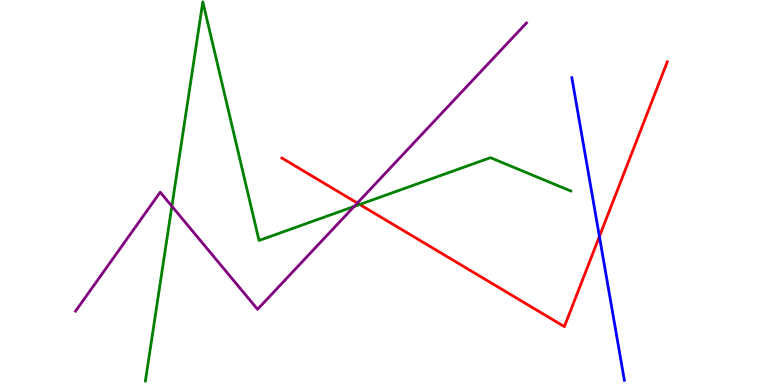[{'lines': ['blue', 'red'], 'intersections': [{'x': 7.73, 'y': 3.86}]}, {'lines': ['green', 'red'], 'intersections': [{'x': 4.64, 'y': 4.69}]}, {'lines': ['purple', 'red'], 'intersections': [{'x': 4.61, 'y': 4.73}]}, {'lines': ['blue', 'green'], 'intersections': []}, {'lines': ['blue', 'purple'], 'intersections': []}, {'lines': ['green', 'purple'], 'intersections': [{'x': 2.22, 'y': 4.64}, {'x': 4.57, 'y': 4.64}]}]